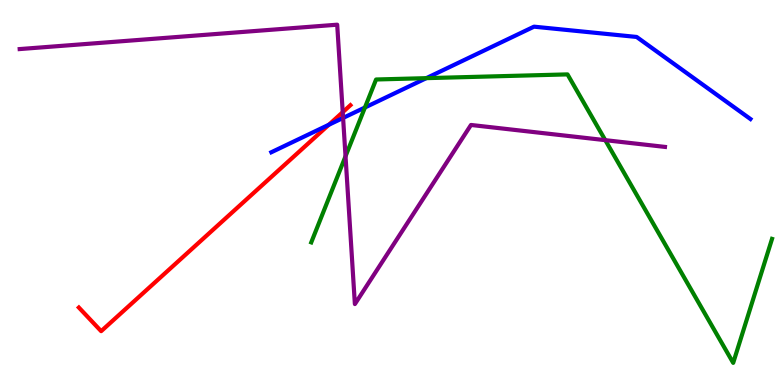[{'lines': ['blue', 'red'], 'intersections': [{'x': 4.24, 'y': 6.76}]}, {'lines': ['green', 'red'], 'intersections': []}, {'lines': ['purple', 'red'], 'intersections': [{'x': 4.42, 'y': 7.09}]}, {'lines': ['blue', 'green'], 'intersections': [{'x': 4.71, 'y': 7.21}, {'x': 5.5, 'y': 7.97}]}, {'lines': ['blue', 'purple'], 'intersections': [{'x': 4.43, 'y': 6.94}]}, {'lines': ['green', 'purple'], 'intersections': [{'x': 4.46, 'y': 5.94}, {'x': 7.81, 'y': 6.36}]}]